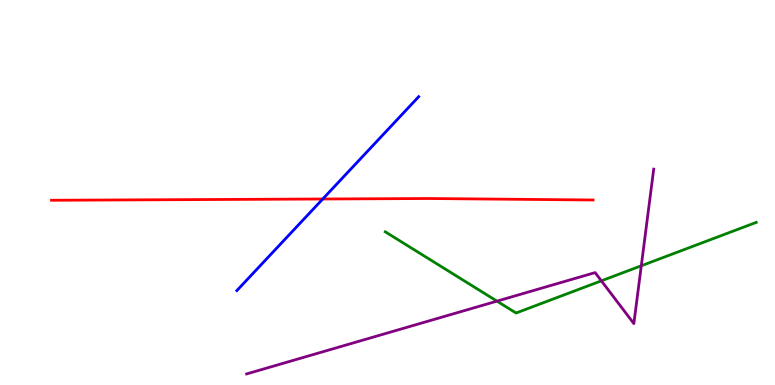[{'lines': ['blue', 'red'], 'intersections': [{'x': 4.16, 'y': 4.83}]}, {'lines': ['green', 'red'], 'intersections': []}, {'lines': ['purple', 'red'], 'intersections': []}, {'lines': ['blue', 'green'], 'intersections': []}, {'lines': ['blue', 'purple'], 'intersections': []}, {'lines': ['green', 'purple'], 'intersections': [{'x': 6.41, 'y': 2.18}, {'x': 7.76, 'y': 2.71}, {'x': 8.27, 'y': 3.1}]}]